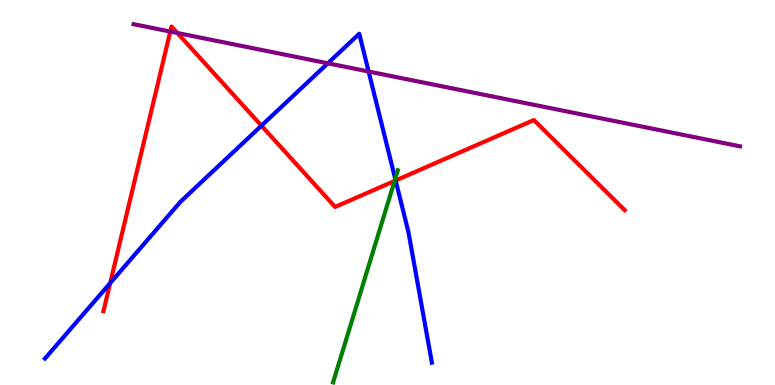[{'lines': ['blue', 'red'], 'intersections': [{'x': 1.42, 'y': 2.65}, {'x': 3.37, 'y': 6.74}, {'x': 5.11, 'y': 5.31}]}, {'lines': ['green', 'red'], 'intersections': [{'x': 5.09, 'y': 5.3}]}, {'lines': ['purple', 'red'], 'intersections': [{'x': 2.2, 'y': 9.18}, {'x': 2.29, 'y': 9.14}]}, {'lines': ['blue', 'green'], 'intersections': [{'x': 5.1, 'y': 5.35}]}, {'lines': ['blue', 'purple'], 'intersections': [{'x': 4.23, 'y': 8.36}, {'x': 4.76, 'y': 8.14}]}, {'lines': ['green', 'purple'], 'intersections': []}]